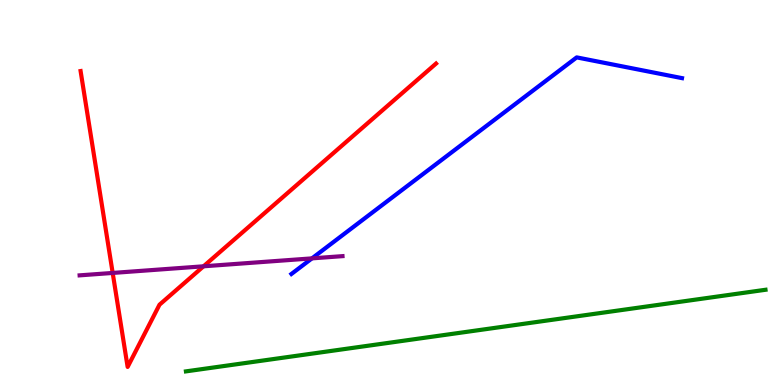[{'lines': ['blue', 'red'], 'intersections': []}, {'lines': ['green', 'red'], 'intersections': []}, {'lines': ['purple', 'red'], 'intersections': [{'x': 1.45, 'y': 2.91}, {'x': 2.63, 'y': 3.08}]}, {'lines': ['blue', 'green'], 'intersections': []}, {'lines': ['blue', 'purple'], 'intersections': [{'x': 4.03, 'y': 3.29}]}, {'lines': ['green', 'purple'], 'intersections': []}]